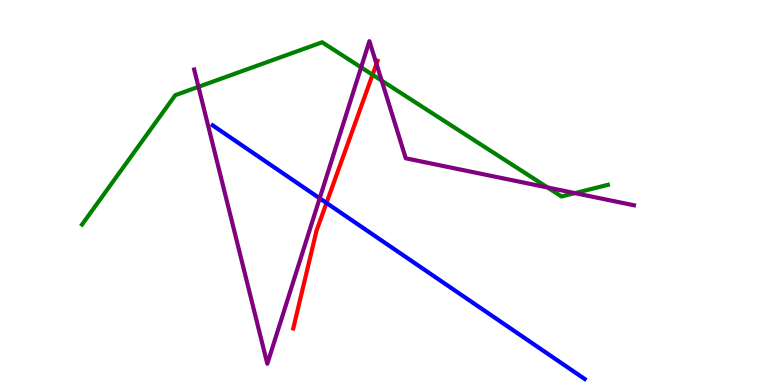[{'lines': ['blue', 'red'], 'intersections': [{'x': 4.21, 'y': 4.73}]}, {'lines': ['green', 'red'], 'intersections': [{'x': 4.81, 'y': 8.06}]}, {'lines': ['purple', 'red'], 'intersections': [{'x': 4.86, 'y': 8.34}]}, {'lines': ['blue', 'green'], 'intersections': []}, {'lines': ['blue', 'purple'], 'intersections': [{'x': 4.12, 'y': 4.85}]}, {'lines': ['green', 'purple'], 'intersections': [{'x': 2.56, 'y': 7.74}, {'x': 4.66, 'y': 8.25}, {'x': 4.92, 'y': 7.91}, {'x': 7.07, 'y': 5.13}, {'x': 7.42, 'y': 4.98}]}]